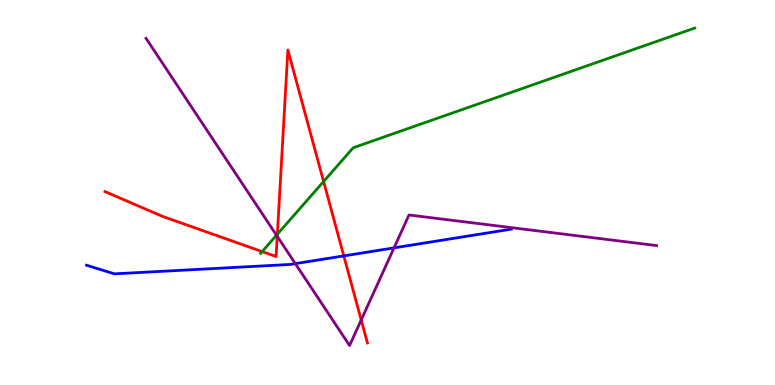[{'lines': ['blue', 'red'], 'intersections': [{'x': 4.44, 'y': 3.35}]}, {'lines': ['green', 'red'], 'intersections': [{'x': 3.38, 'y': 3.47}, {'x': 3.58, 'y': 3.92}, {'x': 4.18, 'y': 5.29}]}, {'lines': ['purple', 'red'], 'intersections': [{'x': 3.58, 'y': 3.86}, {'x': 4.66, 'y': 1.69}]}, {'lines': ['blue', 'green'], 'intersections': []}, {'lines': ['blue', 'purple'], 'intersections': [{'x': 3.81, 'y': 3.15}, {'x': 5.08, 'y': 3.56}]}, {'lines': ['green', 'purple'], 'intersections': [{'x': 3.57, 'y': 3.89}]}]